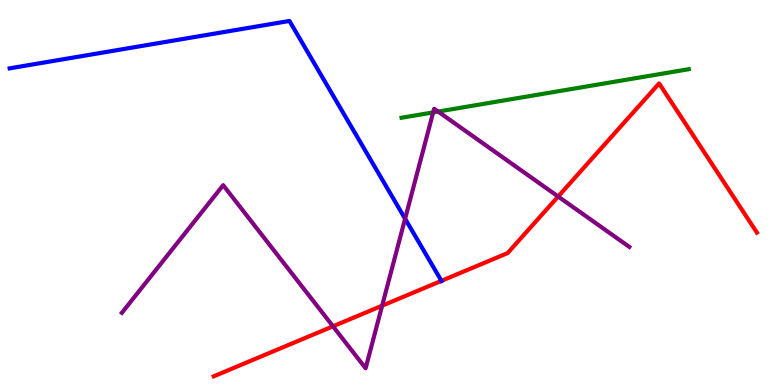[{'lines': ['blue', 'red'], 'intersections': [{'x': 5.7, 'y': 2.71}]}, {'lines': ['green', 'red'], 'intersections': []}, {'lines': ['purple', 'red'], 'intersections': [{'x': 4.3, 'y': 1.52}, {'x': 4.93, 'y': 2.06}, {'x': 7.2, 'y': 4.9}]}, {'lines': ['blue', 'green'], 'intersections': []}, {'lines': ['blue', 'purple'], 'intersections': [{'x': 5.23, 'y': 4.32}]}, {'lines': ['green', 'purple'], 'intersections': [{'x': 5.59, 'y': 7.08}, {'x': 5.65, 'y': 7.1}]}]